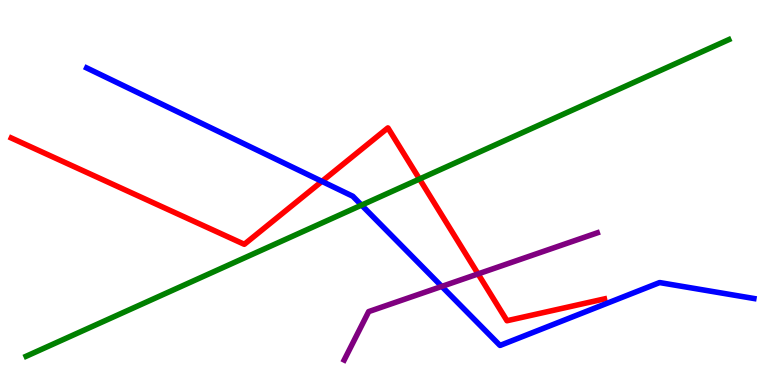[{'lines': ['blue', 'red'], 'intersections': [{'x': 4.15, 'y': 5.29}]}, {'lines': ['green', 'red'], 'intersections': [{'x': 5.41, 'y': 5.35}]}, {'lines': ['purple', 'red'], 'intersections': [{'x': 6.17, 'y': 2.89}]}, {'lines': ['blue', 'green'], 'intersections': [{'x': 4.67, 'y': 4.67}]}, {'lines': ['blue', 'purple'], 'intersections': [{'x': 5.7, 'y': 2.56}]}, {'lines': ['green', 'purple'], 'intersections': []}]